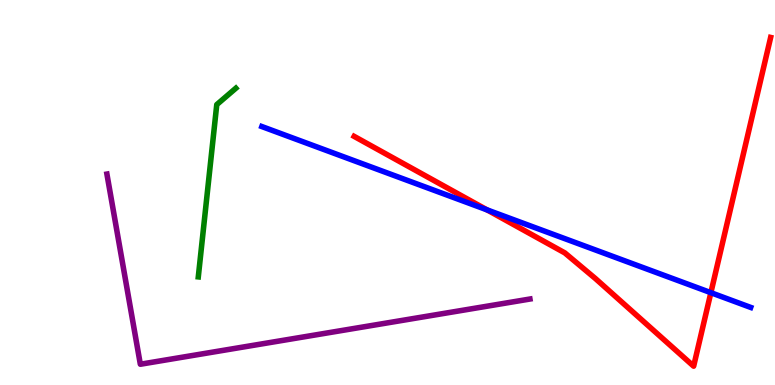[{'lines': ['blue', 'red'], 'intersections': [{'x': 6.28, 'y': 4.55}, {'x': 9.17, 'y': 2.4}]}, {'lines': ['green', 'red'], 'intersections': []}, {'lines': ['purple', 'red'], 'intersections': []}, {'lines': ['blue', 'green'], 'intersections': []}, {'lines': ['blue', 'purple'], 'intersections': []}, {'lines': ['green', 'purple'], 'intersections': []}]